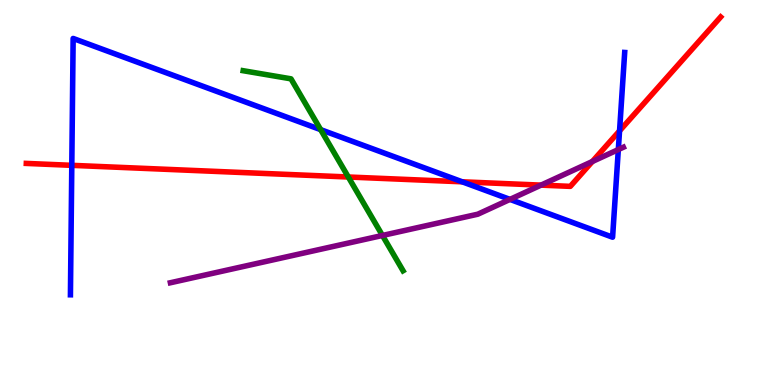[{'lines': ['blue', 'red'], 'intersections': [{'x': 0.926, 'y': 5.71}, {'x': 5.96, 'y': 5.28}, {'x': 7.99, 'y': 6.6}]}, {'lines': ['green', 'red'], 'intersections': [{'x': 4.49, 'y': 5.4}]}, {'lines': ['purple', 'red'], 'intersections': [{'x': 6.98, 'y': 5.19}, {'x': 7.64, 'y': 5.8}]}, {'lines': ['blue', 'green'], 'intersections': [{'x': 4.14, 'y': 6.63}]}, {'lines': ['blue', 'purple'], 'intersections': [{'x': 6.58, 'y': 4.82}, {'x': 7.98, 'y': 6.12}]}, {'lines': ['green', 'purple'], 'intersections': [{'x': 4.93, 'y': 3.88}]}]